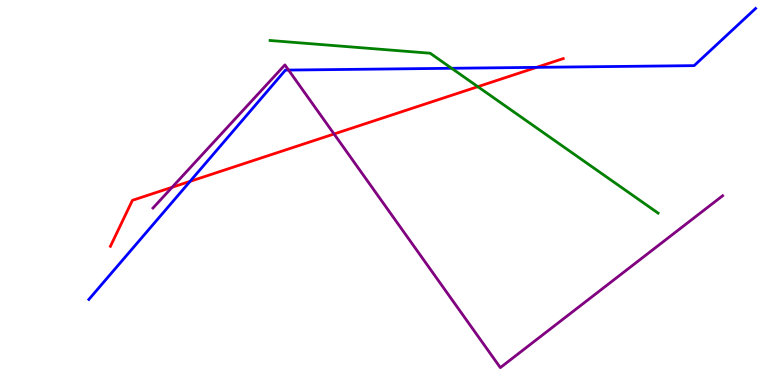[{'lines': ['blue', 'red'], 'intersections': [{'x': 2.45, 'y': 5.29}, {'x': 6.92, 'y': 8.25}]}, {'lines': ['green', 'red'], 'intersections': [{'x': 6.17, 'y': 7.75}]}, {'lines': ['purple', 'red'], 'intersections': [{'x': 2.22, 'y': 5.14}, {'x': 4.31, 'y': 6.52}]}, {'lines': ['blue', 'green'], 'intersections': [{'x': 5.83, 'y': 8.23}]}, {'lines': ['blue', 'purple'], 'intersections': [{'x': 3.72, 'y': 8.18}]}, {'lines': ['green', 'purple'], 'intersections': []}]